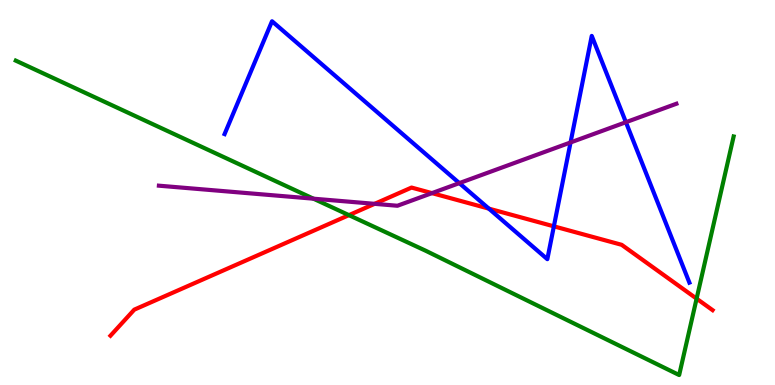[{'lines': ['blue', 'red'], 'intersections': [{'x': 6.31, 'y': 4.58}, {'x': 7.15, 'y': 4.12}]}, {'lines': ['green', 'red'], 'intersections': [{'x': 4.5, 'y': 4.41}, {'x': 8.99, 'y': 2.24}]}, {'lines': ['purple', 'red'], 'intersections': [{'x': 4.83, 'y': 4.71}, {'x': 5.57, 'y': 4.98}]}, {'lines': ['blue', 'green'], 'intersections': []}, {'lines': ['blue', 'purple'], 'intersections': [{'x': 5.93, 'y': 5.24}, {'x': 7.36, 'y': 6.3}, {'x': 8.08, 'y': 6.83}]}, {'lines': ['green', 'purple'], 'intersections': [{'x': 4.04, 'y': 4.84}]}]